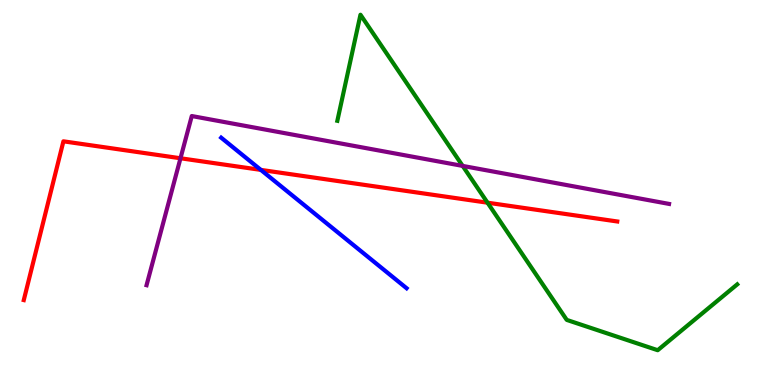[{'lines': ['blue', 'red'], 'intersections': [{'x': 3.37, 'y': 5.59}]}, {'lines': ['green', 'red'], 'intersections': [{'x': 6.29, 'y': 4.74}]}, {'lines': ['purple', 'red'], 'intersections': [{'x': 2.33, 'y': 5.89}]}, {'lines': ['blue', 'green'], 'intersections': []}, {'lines': ['blue', 'purple'], 'intersections': []}, {'lines': ['green', 'purple'], 'intersections': [{'x': 5.97, 'y': 5.69}]}]